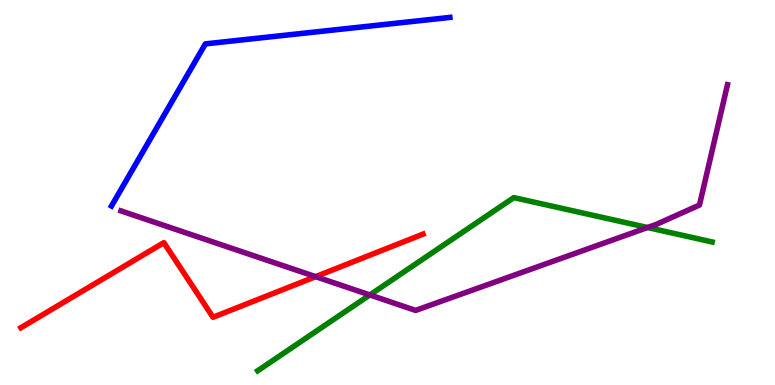[{'lines': ['blue', 'red'], 'intersections': []}, {'lines': ['green', 'red'], 'intersections': []}, {'lines': ['purple', 'red'], 'intersections': [{'x': 4.07, 'y': 2.81}]}, {'lines': ['blue', 'green'], 'intersections': []}, {'lines': ['blue', 'purple'], 'intersections': []}, {'lines': ['green', 'purple'], 'intersections': [{'x': 4.77, 'y': 2.34}, {'x': 8.36, 'y': 4.09}]}]